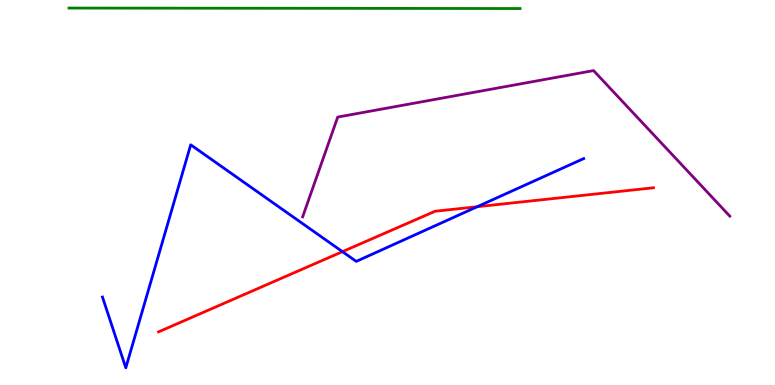[{'lines': ['blue', 'red'], 'intersections': [{'x': 4.42, 'y': 3.46}, {'x': 6.16, 'y': 4.63}]}, {'lines': ['green', 'red'], 'intersections': []}, {'lines': ['purple', 'red'], 'intersections': []}, {'lines': ['blue', 'green'], 'intersections': []}, {'lines': ['blue', 'purple'], 'intersections': []}, {'lines': ['green', 'purple'], 'intersections': []}]